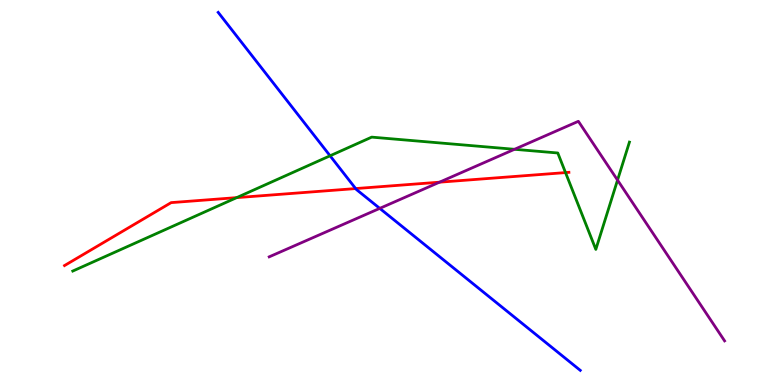[{'lines': ['blue', 'red'], 'intersections': [{'x': 4.59, 'y': 5.1}]}, {'lines': ['green', 'red'], 'intersections': [{'x': 3.05, 'y': 4.87}, {'x': 7.3, 'y': 5.52}]}, {'lines': ['purple', 'red'], 'intersections': [{'x': 5.67, 'y': 5.27}]}, {'lines': ['blue', 'green'], 'intersections': [{'x': 4.26, 'y': 5.95}]}, {'lines': ['blue', 'purple'], 'intersections': [{'x': 4.9, 'y': 4.59}]}, {'lines': ['green', 'purple'], 'intersections': [{'x': 6.64, 'y': 6.12}, {'x': 7.97, 'y': 5.32}]}]